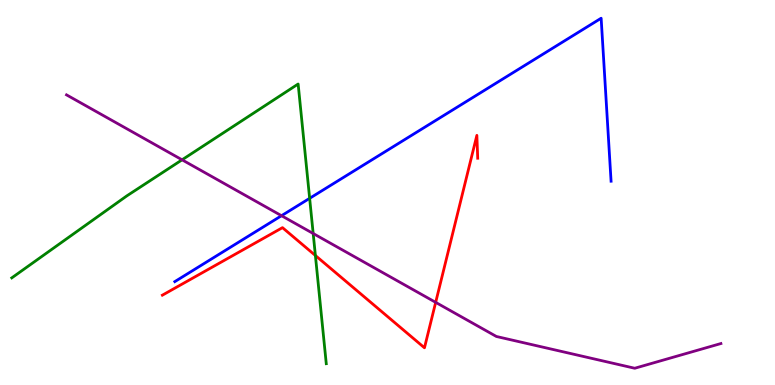[{'lines': ['blue', 'red'], 'intersections': []}, {'lines': ['green', 'red'], 'intersections': [{'x': 4.07, 'y': 3.36}]}, {'lines': ['purple', 'red'], 'intersections': [{'x': 5.62, 'y': 2.15}]}, {'lines': ['blue', 'green'], 'intersections': [{'x': 4.0, 'y': 4.85}]}, {'lines': ['blue', 'purple'], 'intersections': [{'x': 3.63, 'y': 4.4}]}, {'lines': ['green', 'purple'], 'intersections': [{'x': 2.35, 'y': 5.85}, {'x': 4.04, 'y': 3.93}]}]